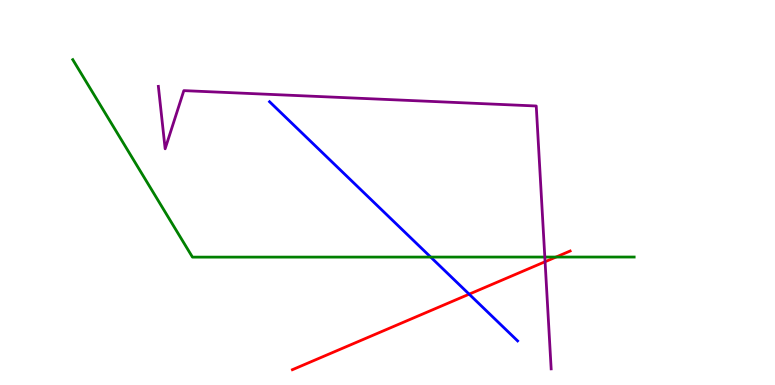[{'lines': ['blue', 'red'], 'intersections': [{'x': 6.05, 'y': 2.36}]}, {'lines': ['green', 'red'], 'intersections': [{'x': 7.17, 'y': 3.32}]}, {'lines': ['purple', 'red'], 'intersections': [{'x': 7.03, 'y': 3.2}]}, {'lines': ['blue', 'green'], 'intersections': [{'x': 5.56, 'y': 3.32}]}, {'lines': ['blue', 'purple'], 'intersections': []}, {'lines': ['green', 'purple'], 'intersections': [{'x': 7.03, 'y': 3.32}]}]